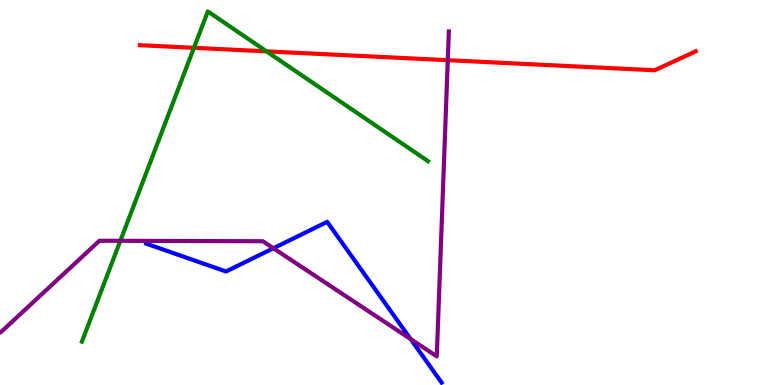[{'lines': ['blue', 'red'], 'intersections': []}, {'lines': ['green', 'red'], 'intersections': [{'x': 2.5, 'y': 8.76}, {'x': 3.44, 'y': 8.67}]}, {'lines': ['purple', 'red'], 'intersections': [{'x': 5.78, 'y': 8.44}]}, {'lines': ['blue', 'green'], 'intersections': []}, {'lines': ['blue', 'purple'], 'intersections': [{'x': 3.53, 'y': 3.55}, {'x': 5.3, 'y': 1.19}]}, {'lines': ['green', 'purple'], 'intersections': [{'x': 1.55, 'y': 3.74}]}]